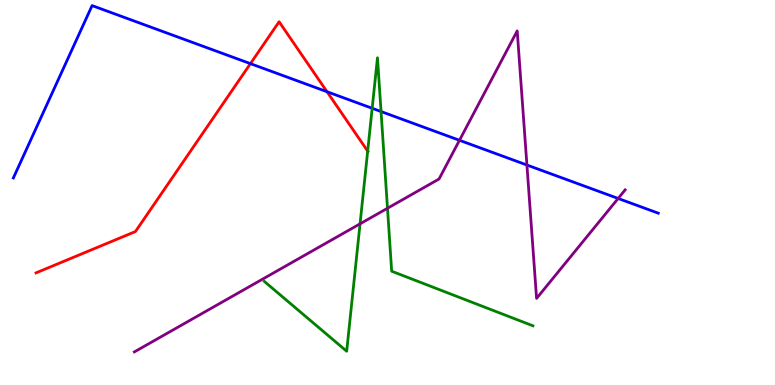[{'lines': ['blue', 'red'], 'intersections': [{'x': 3.23, 'y': 8.35}, {'x': 4.22, 'y': 7.62}]}, {'lines': ['green', 'red'], 'intersections': [{'x': 4.74, 'y': 6.07}]}, {'lines': ['purple', 'red'], 'intersections': []}, {'lines': ['blue', 'green'], 'intersections': [{'x': 4.8, 'y': 7.19}, {'x': 4.92, 'y': 7.1}]}, {'lines': ['blue', 'purple'], 'intersections': [{'x': 5.93, 'y': 6.36}, {'x': 6.8, 'y': 5.71}, {'x': 7.98, 'y': 4.85}]}, {'lines': ['green', 'purple'], 'intersections': [{'x': 4.65, 'y': 4.19}, {'x': 5.0, 'y': 4.59}]}]